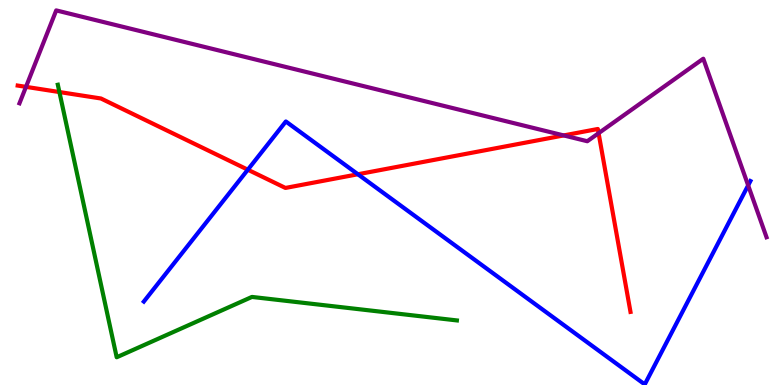[{'lines': ['blue', 'red'], 'intersections': [{'x': 3.2, 'y': 5.59}, {'x': 4.62, 'y': 5.47}]}, {'lines': ['green', 'red'], 'intersections': [{'x': 0.767, 'y': 7.61}]}, {'lines': ['purple', 'red'], 'intersections': [{'x': 0.335, 'y': 7.74}, {'x': 7.27, 'y': 6.48}, {'x': 7.72, 'y': 6.54}]}, {'lines': ['blue', 'green'], 'intersections': []}, {'lines': ['blue', 'purple'], 'intersections': [{'x': 9.65, 'y': 5.19}]}, {'lines': ['green', 'purple'], 'intersections': []}]